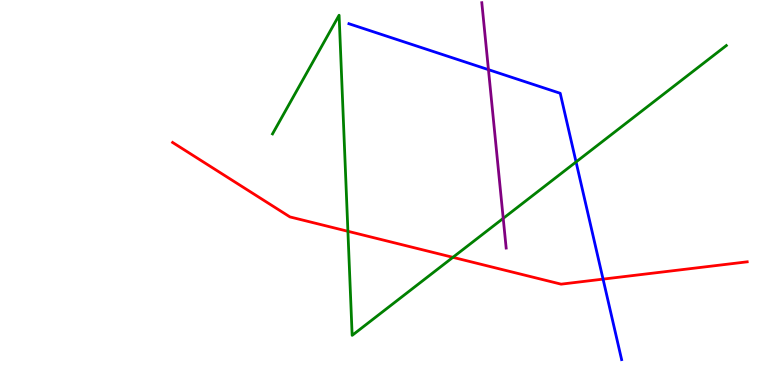[{'lines': ['blue', 'red'], 'intersections': [{'x': 7.78, 'y': 2.75}]}, {'lines': ['green', 'red'], 'intersections': [{'x': 4.49, 'y': 3.99}, {'x': 5.84, 'y': 3.32}]}, {'lines': ['purple', 'red'], 'intersections': []}, {'lines': ['blue', 'green'], 'intersections': [{'x': 7.43, 'y': 5.79}]}, {'lines': ['blue', 'purple'], 'intersections': [{'x': 6.3, 'y': 8.19}]}, {'lines': ['green', 'purple'], 'intersections': [{'x': 6.49, 'y': 4.33}]}]